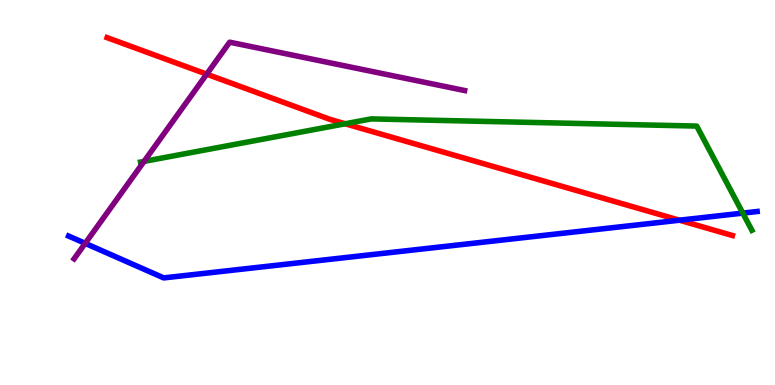[{'lines': ['blue', 'red'], 'intersections': [{'x': 8.77, 'y': 4.28}]}, {'lines': ['green', 'red'], 'intersections': [{'x': 4.45, 'y': 6.79}]}, {'lines': ['purple', 'red'], 'intersections': [{'x': 2.67, 'y': 8.07}]}, {'lines': ['blue', 'green'], 'intersections': [{'x': 9.58, 'y': 4.46}]}, {'lines': ['blue', 'purple'], 'intersections': [{'x': 1.1, 'y': 3.68}]}, {'lines': ['green', 'purple'], 'intersections': [{'x': 1.86, 'y': 5.81}]}]